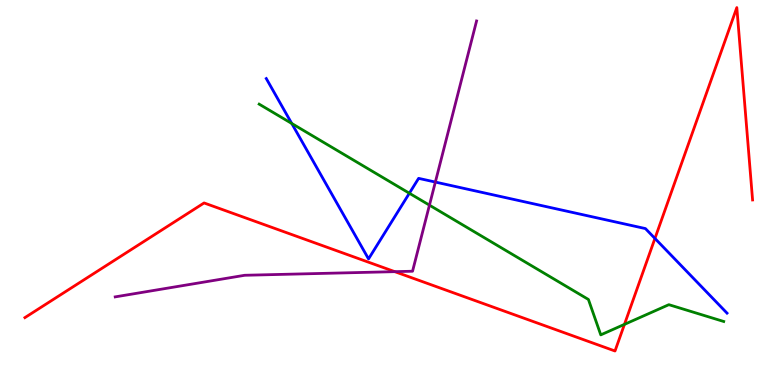[{'lines': ['blue', 'red'], 'intersections': [{'x': 8.45, 'y': 3.81}]}, {'lines': ['green', 'red'], 'intersections': [{'x': 8.06, 'y': 1.57}]}, {'lines': ['purple', 'red'], 'intersections': [{'x': 5.09, 'y': 2.94}]}, {'lines': ['blue', 'green'], 'intersections': [{'x': 3.76, 'y': 6.79}, {'x': 5.28, 'y': 4.98}]}, {'lines': ['blue', 'purple'], 'intersections': [{'x': 5.62, 'y': 5.27}]}, {'lines': ['green', 'purple'], 'intersections': [{'x': 5.54, 'y': 4.67}]}]